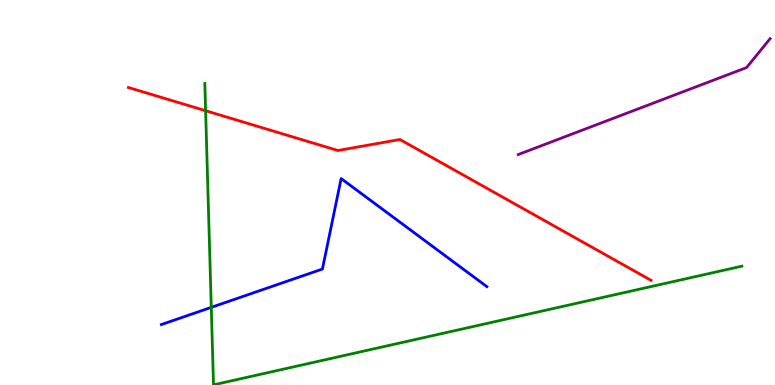[{'lines': ['blue', 'red'], 'intersections': []}, {'lines': ['green', 'red'], 'intersections': [{'x': 2.65, 'y': 7.12}]}, {'lines': ['purple', 'red'], 'intersections': []}, {'lines': ['blue', 'green'], 'intersections': [{'x': 2.73, 'y': 2.02}]}, {'lines': ['blue', 'purple'], 'intersections': []}, {'lines': ['green', 'purple'], 'intersections': []}]